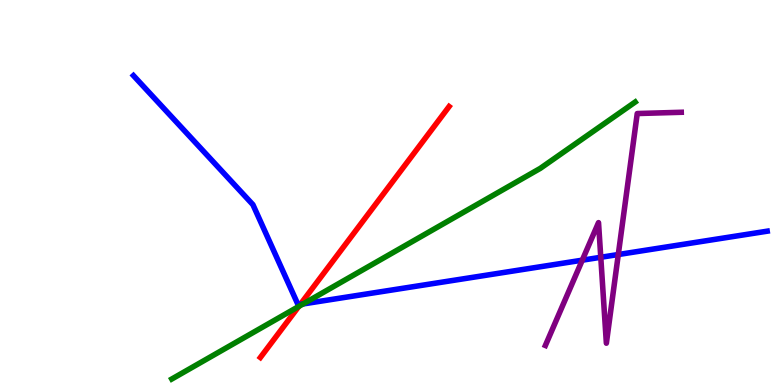[{'lines': ['blue', 'red'], 'intersections': [{'x': 3.88, 'y': 2.09}]}, {'lines': ['green', 'red'], 'intersections': [{'x': 3.86, 'y': 2.04}]}, {'lines': ['purple', 'red'], 'intersections': []}, {'lines': ['blue', 'green'], 'intersections': [{'x': 3.91, 'y': 2.11}]}, {'lines': ['blue', 'purple'], 'intersections': [{'x': 7.51, 'y': 3.24}, {'x': 7.75, 'y': 3.32}, {'x': 7.98, 'y': 3.39}]}, {'lines': ['green', 'purple'], 'intersections': []}]